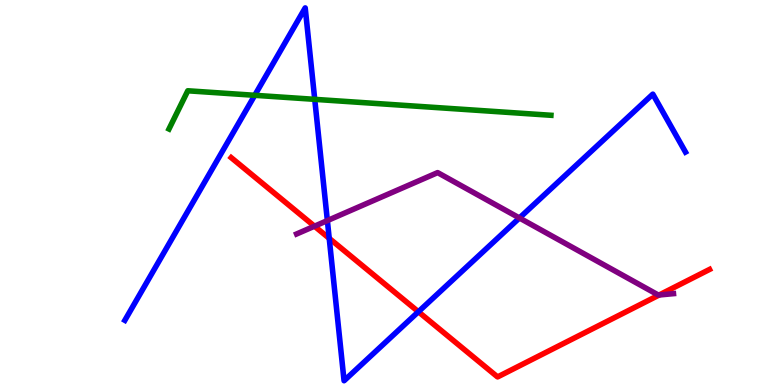[{'lines': ['blue', 'red'], 'intersections': [{'x': 4.25, 'y': 3.81}, {'x': 5.4, 'y': 1.9}]}, {'lines': ['green', 'red'], 'intersections': []}, {'lines': ['purple', 'red'], 'intersections': [{'x': 4.06, 'y': 4.12}, {'x': 8.51, 'y': 2.34}]}, {'lines': ['blue', 'green'], 'intersections': [{'x': 3.29, 'y': 7.52}, {'x': 4.06, 'y': 7.42}]}, {'lines': ['blue', 'purple'], 'intersections': [{'x': 4.22, 'y': 4.27}, {'x': 6.7, 'y': 4.34}]}, {'lines': ['green', 'purple'], 'intersections': []}]